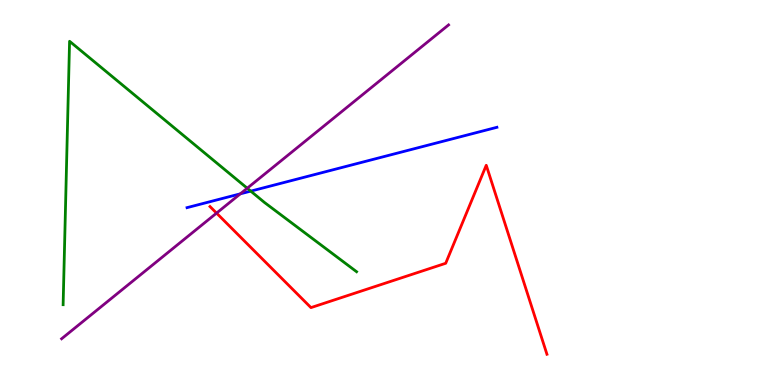[{'lines': ['blue', 'red'], 'intersections': []}, {'lines': ['green', 'red'], 'intersections': []}, {'lines': ['purple', 'red'], 'intersections': [{'x': 2.79, 'y': 4.46}]}, {'lines': ['blue', 'green'], 'intersections': [{'x': 3.24, 'y': 5.04}]}, {'lines': ['blue', 'purple'], 'intersections': [{'x': 3.1, 'y': 4.97}]}, {'lines': ['green', 'purple'], 'intersections': [{'x': 3.19, 'y': 5.11}]}]